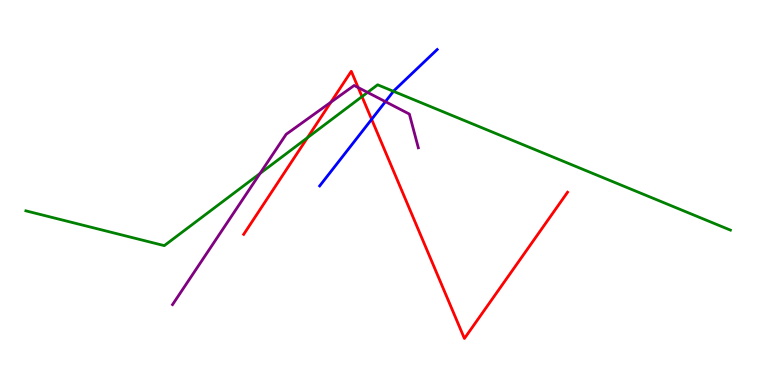[{'lines': ['blue', 'red'], 'intersections': [{'x': 4.8, 'y': 6.9}]}, {'lines': ['green', 'red'], 'intersections': [{'x': 3.97, 'y': 6.42}, {'x': 4.67, 'y': 7.49}]}, {'lines': ['purple', 'red'], 'intersections': [{'x': 4.27, 'y': 7.35}, {'x': 4.62, 'y': 7.73}]}, {'lines': ['blue', 'green'], 'intersections': [{'x': 5.08, 'y': 7.63}]}, {'lines': ['blue', 'purple'], 'intersections': [{'x': 4.97, 'y': 7.36}]}, {'lines': ['green', 'purple'], 'intersections': [{'x': 3.36, 'y': 5.49}, {'x': 4.74, 'y': 7.6}]}]